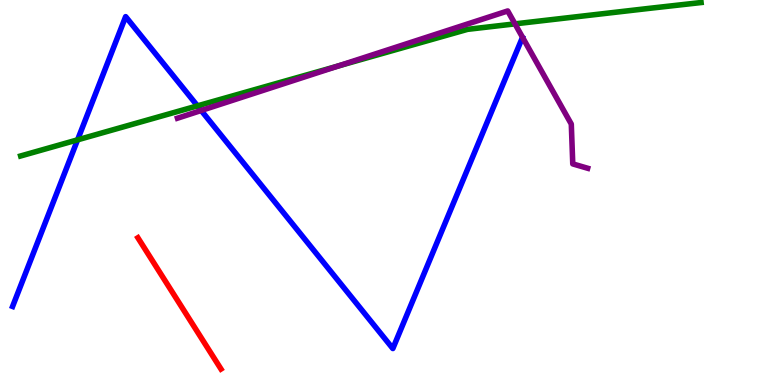[{'lines': ['blue', 'red'], 'intersections': []}, {'lines': ['green', 'red'], 'intersections': []}, {'lines': ['purple', 'red'], 'intersections': []}, {'lines': ['blue', 'green'], 'intersections': [{'x': 1.0, 'y': 6.37}, {'x': 2.55, 'y': 7.25}]}, {'lines': ['blue', 'purple'], 'intersections': [{'x': 2.6, 'y': 7.13}]}, {'lines': ['green', 'purple'], 'intersections': [{'x': 4.37, 'y': 8.29}, {'x': 6.64, 'y': 9.38}]}]